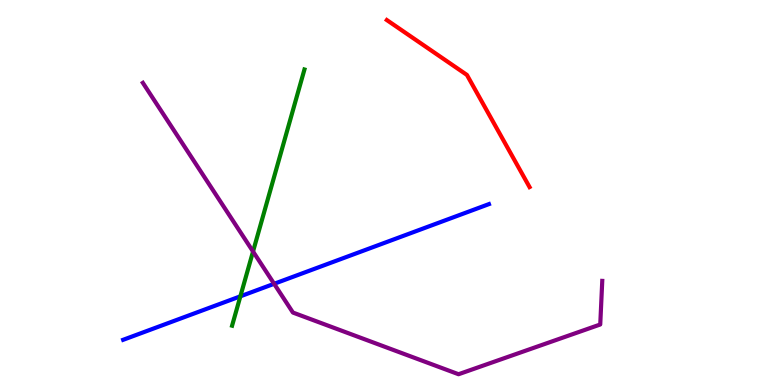[{'lines': ['blue', 'red'], 'intersections': []}, {'lines': ['green', 'red'], 'intersections': []}, {'lines': ['purple', 'red'], 'intersections': []}, {'lines': ['blue', 'green'], 'intersections': [{'x': 3.1, 'y': 2.3}]}, {'lines': ['blue', 'purple'], 'intersections': [{'x': 3.54, 'y': 2.63}]}, {'lines': ['green', 'purple'], 'intersections': [{'x': 3.26, 'y': 3.47}]}]